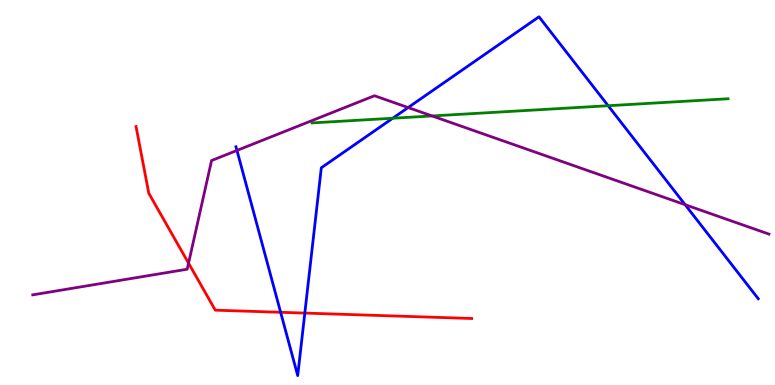[{'lines': ['blue', 'red'], 'intersections': [{'x': 3.62, 'y': 1.89}, {'x': 3.93, 'y': 1.87}]}, {'lines': ['green', 'red'], 'intersections': []}, {'lines': ['purple', 'red'], 'intersections': [{'x': 2.43, 'y': 3.16}]}, {'lines': ['blue', 'green'], 'intersections': [{'x': 5.07, 'y': 6.93}, {'x': 7.85, 'y': 7.25}]}, {'lines': ['blue', 'purple'], 'intersections': [{'x': 3.06, 'y': 6.09}, {'x': 5.27, 'y': 7.21}, {'x': 8.84, 'y': 4.68}]}, {'lines': ['green', 'purple'], 'intersections': [{'x': 5.58, 'y': 6.99}]}]